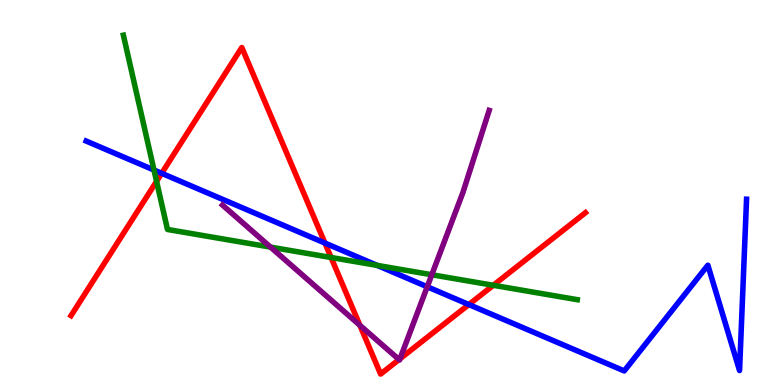[{'lines': ['blue', 'red'], 'intersections': [{'x': 2.09, 'y': 5.5}, {'x': 4.19, 'y': 3.69}, {'x': 6.05, 'y': 2.09}]}, {'lines': ['green', 'red'], 'intersections': [{'x': 2.02, 'y': 5.29}, {'x': 4.27, 'y': 3.31}, {'x': 6.37, 'y': 2.59}]}, {'lines': ['purple', 'red'], 'intersections': [{'x': 4.64, 'y': 1.55}, {'x': 5.15, 'y': 0.661}, {'x': 5.16, 'y': 0.681}]}, {'lines': ['blue', 'green'], 'intersections': [{'x': 1.99, 'y': 5.58}, {'x': 4.87, 'y': 3.11}]}, {'lines': ['blue', 'purple'], 'intersections': [{'x': 5.51, 'y': 2.55}]}, {'lines': ['green', 'purple'], 'intersections': [{'x': 3.49, 'y': 3.58}, {'x': 5.57, 'y': 2.86}]}]